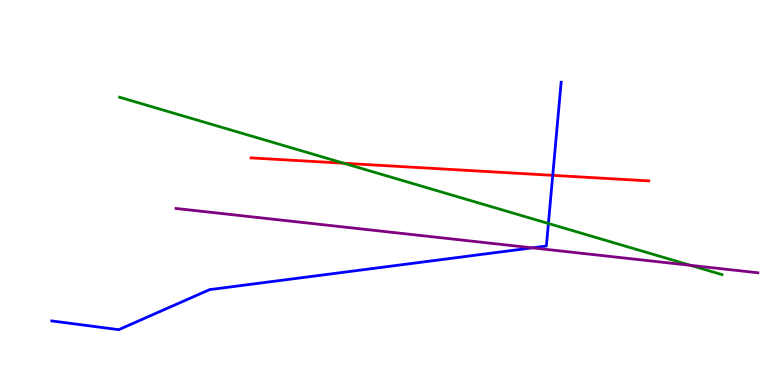[{'lines': ['blue', 'red'], 'intersections': [{'x': 7.13, 'y': 5.45}]}, {'lines': ['green', 'red'], 'intersections': [{'x': 4.44, 'y': 5.76}]}, {'lines': ['purple', 'red'], 'intersections': []}, {'lines': ['blue', 'green'], 'intersections': [{'x': 7.08, 'y': 4.2}]}, {'lines': ['blue', 'purple'], 'intersections': [{'x': 6.87, 'y': 3.56}]}, {'lines': ['green', 'purple'], 'intersections': [{'x': 8.91, 'y': 3.11}]}]